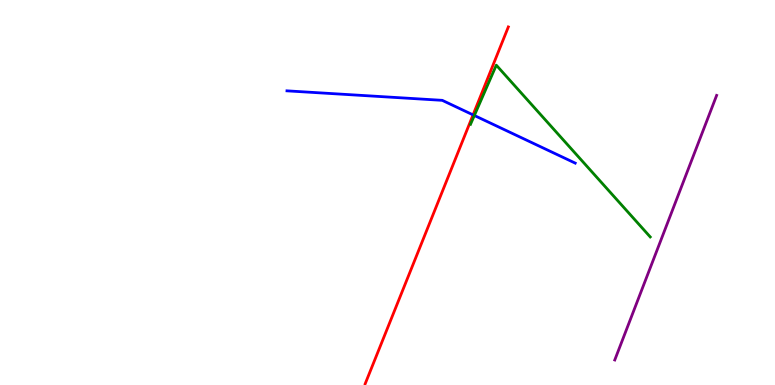[{'lines': ['blue', 'red'], 'intersections': [{'x': 6.1, 'y': 7.02}]}, {'lines': ['green', 'red'], 'intersections': []}, {'lines': ['purple', 'red'], 'intersections': []}, {'lines': ['blue', 'green'], 'intersections': [{'x': 6.12, 'y': 7.0}]}, {'lines': ['blue', 'purple'], 'intersections': []}, {'lines': ['green', 'purple'], 'intersections': []}]